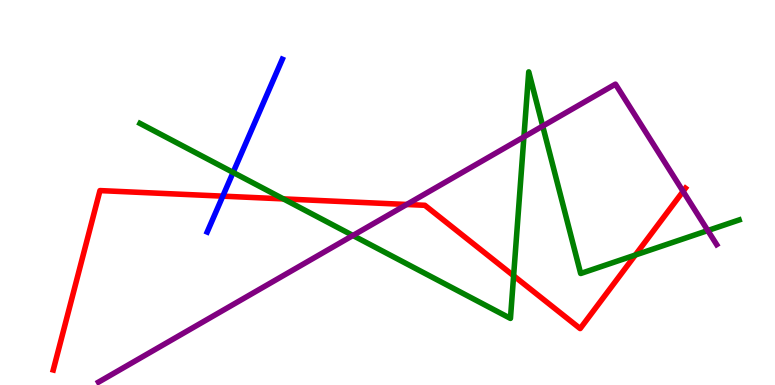[{'lines': ['blue', 'red'], 'intersections': [{'x': 2.87, 'y': 4.91}]}, {'lines': ['green', 'red'], 'intersections': [{'x': 3.66, 'y': 4.83}, {'x': 6.63, 'y': 2.84}, {'x': 8.2, 'y': 3.38}]}, {'lines': ['purple', 'red'], 'intersections': [{'x': 5.25, 'y': 4.69}, {'x': 8.81, 'y': 5.03}]}, {'lines': ['blue', 'green'], 'intersections': [{'x': 3.01, 'y': 5.52}]}, {'lines': ['blue', 'purple'], 'intersections': []}, {'lines': ['green', 'purple'], 'intersections': [{'x': 4.55, 'y': 3.88}, {'x': 6.76, 'y': 6.44}, {'x': 7.0, 'y': 6.73}, {'x': 9.13, 'y': 4.01}]}]